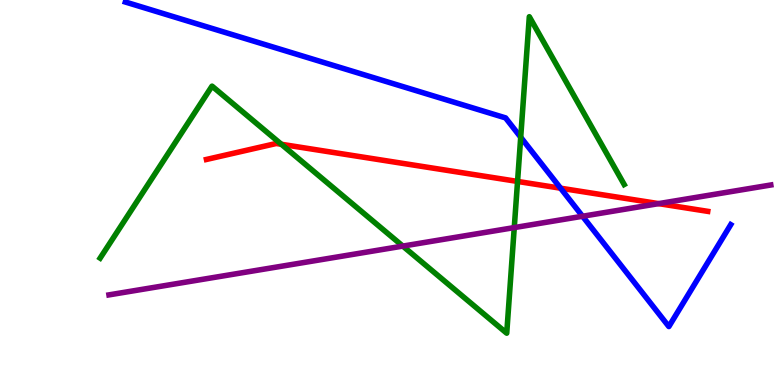[{'lines': ['blue', 'red'], 'intersections': [{'x': 7.23, 'y': 5.11}]}, {'lines': ['green', 'red'], 'intersections': [{'x': 3.63, 'y': 6.25}, {'x': 6.68, 'y': 5.29}]}, {'lines': ['purple', 'red'], 'intersections': [{'x': 8.5, 'y': 4.71}]}, {'lines': ['blue', 'green'], 'intersections': [{'x': 6.72, 'y': 6.44}]}, {'lines': ['blue', 'purple'], 'intersections': [{'x': 7.52, 'y': 4.38}]}, {'lines': ['green', 'purple'], 'intersections': [{'x': 5.2, 'y': 3.61}, {'x': 6.64, 'y': 4.09}]}]